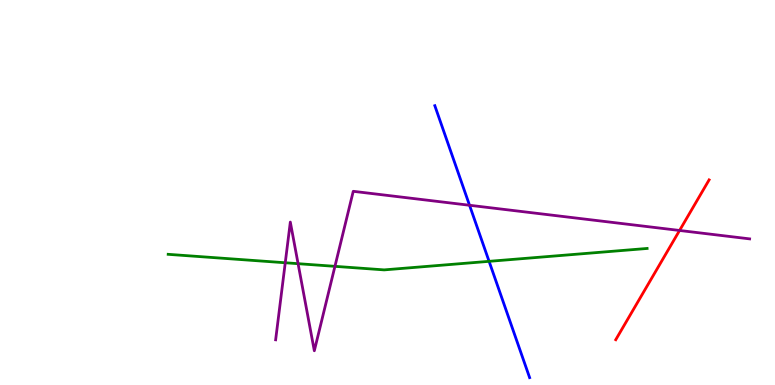[{'lines': ['blue', 'red'], 'intersections': []}, {'lines': ['green', 'red'], 'intersections': []}, {'lines': ['purple', 'red'], 'intersections': [{'x': 8.77, 'y': 4.01}]}, {'lines': ['blue', 'green'], 'intersections': [{'x': 6.31, 'y': 3.21}]}, {'lines': ['blue', 'purple'], 'intersections': [{'x': 6.06, 'y': 4.67}]}, {'lines': ['green', 'purple'], 'intersections': [{'x': 3.68, 'y': 3.18}, {'x': 3.85, 'y': 3.15}, {'x': 4.32, 'y': 3.08}]}]